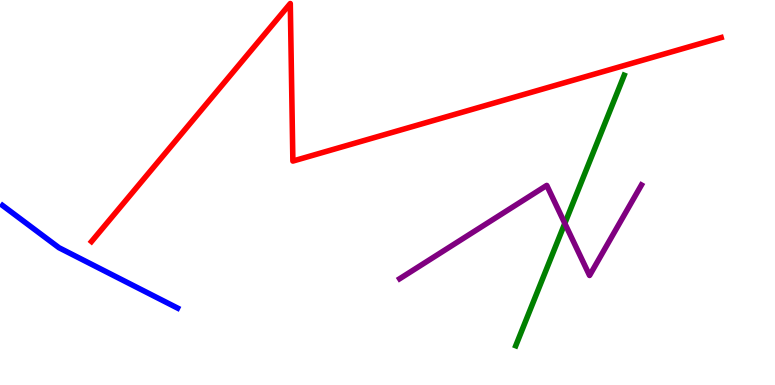[{'lines': ['blue', 'red'], 'intersections': []}, {'lines': ['green', 'red'], 'intersections': []}, {'lines': ['purple', 'red'], 'intersections': []}, {'lines': ['blue', 'green'], 'intersections': []}, {'lines': ['blue', 'purple'], 'intersections': []}, {'lines': ['green', 'purple'], 'intersections': [{'x': 7.29, 'y': 4.2}]}]